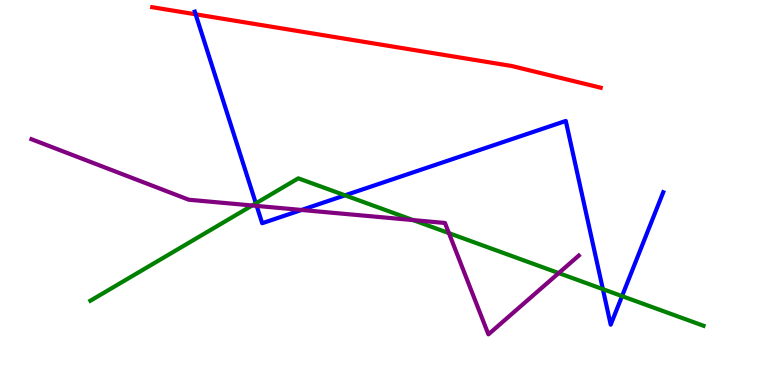[{'lines': ['blue', 'red'], 'intersections': [{'x': 2.52, 'y': 9.63}]}, {'lines': ['green', 'red'], 'intersections': []}, {'lines': ['purple', 'red'], 'intersections': []}, {'lines': ['blue', 'green'], 'intersections': [{'x': 3.3, 'y': 4.72}, {'x': 4.45, 'y': 4.93}, {'x': 7.78, 'y': 2.49}, {'x': 8.03, 'y': 2.31}]}, {'lines': ['blue', 'purple'], 'intersections': [{'x': 3.31, 'y': 4.65}, {'x': 3.89, 'y': 4.55}]}, {'lines': ['green', 'purple'], 'intersections': [{'x': 3.25, 'y': 4.66}, {'x': 5.33, 'y': 4.28}, {'x': 5.79, 'y': 3.94}, {'x': 7.21, 'y': 2.91}]}]